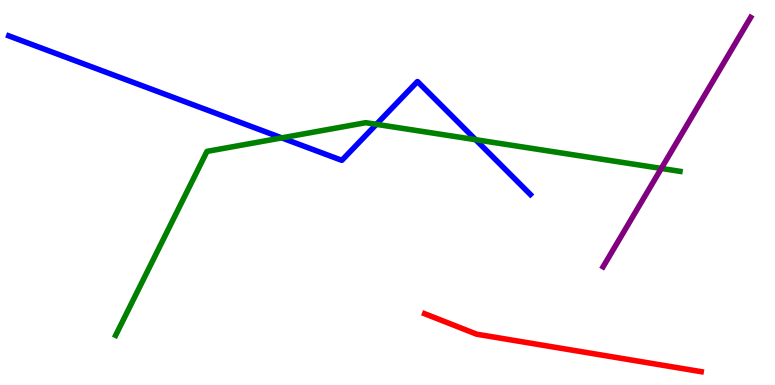[{'lines': ['blue', 'red'], 'intersections': []}, {'lines': ['green', 'red'], 'intersections': []}, {'lines': ['purple', 'red'], 'intersections': []}, {'lines': ['blue', 'green'], 'intersections': [{'x': 3.64, 'y': 6.42}, {'x': 4.86, 'y': 6.77}, {'x': 6.14, 'y': 6.37}]}, {'lines': ['blue', 'purple'], 'intersections': []}, {'lines': ['green', 'purple'], 'intersections': [{'x': 8.53, 'y': 5.63}]}]